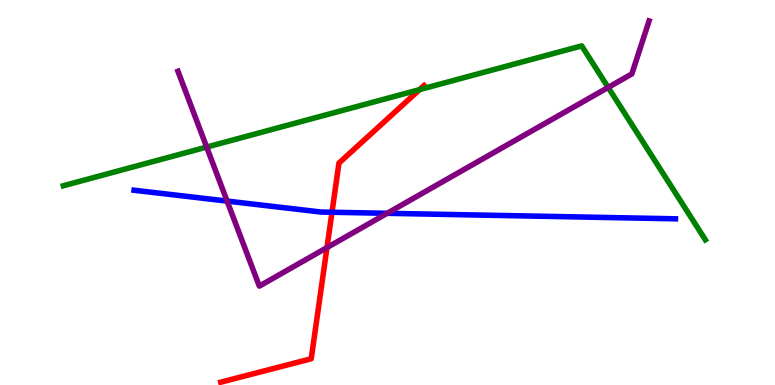[{'lines': ['blue', 'red'], 'intersections': [{'x': 4.28, 'y': 4.49}]}, {'lines': ['green', 'red'], 'intersections': [{'x': 5.41, 'y': 7.67}]}, {'lines': ['purple', 'red'], 'intersections': [{'x': 4.22, 'y': 3.57}]}, {'lines': ['blue', 'green'], 'intersections': []}, {'lines': ['blue', 'purple'], 'intersections': [{'x': 2.93, 'y': 4.78}, {'x': 5.0, 'y': 4.46}]}, {'lines': ['green', 'purple'], 'intersections': [{'x': 2.67, 'y': 6.18}, {'x': 7.85, 'y': 7.73}]}]